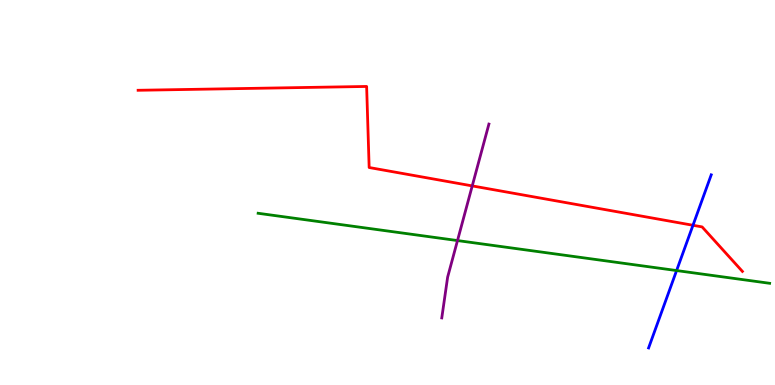[{'lines': ['blue', 'red'], 'intersections': [{'x': 8.94, 'y': 4.15}]}, {'lines': ['green', 'red'], 'intersections': []}, {'lines': ['purple', 'red'], 'intersections': [{'x': 6.09, 'y': 5.17}]}, {'lines': ['blue', 'green'], 'intersections': [{'x': 8.73, 'y': 2.97}]}, {'lines': ['blue', 'purple'], 'intersections': []}, {'lines': ['green', 'purple'], 'intersections': [{'x': 5.9, 'y': 3.75}]}]